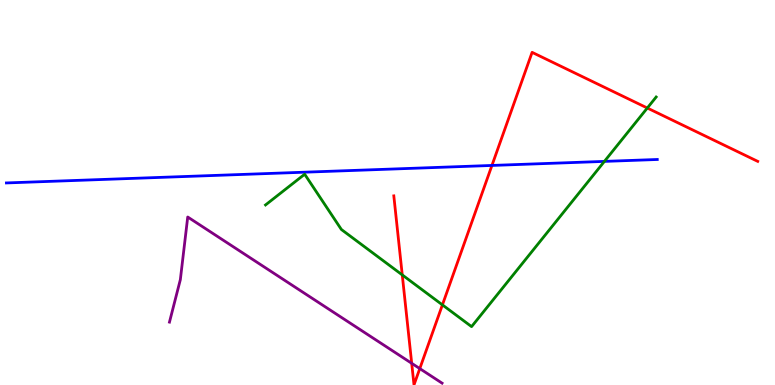[{'lines': ['blue', 'red'], 'intersections': [{'x': 6.35, 'y': 5.7}]}, {'lines': ['green', 'red'], 'intersections': [{'x': 5.19, 'y': 2.86}, {'x': 5.71, 'y': 2.08}, {'x': 8.35, 'y': 7.19}]}, {'lines': ['purple', 'red'], 'intersections': [{'x': 5.31, 'y': 0.563}, {'x': 5.42, 'y': 0.426}]}, {'lines': ['blue', 'green'], 'intersections': [{'x': 7.8, 'y': 5.81}]}, {'lines': ['blue', 'purple'], 'intersections': []}, {'lines': ['green', 'purple'], 'intersections': []}]